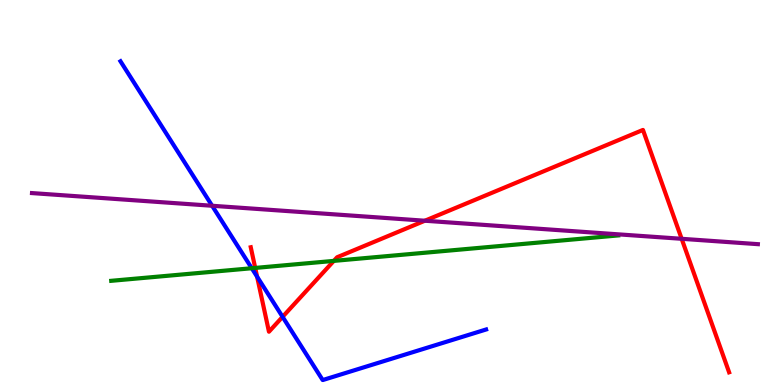[{'lines': ['blue', 'red'], 'intersections': [{'x': 3.32, 'y': 2.81}, {'x': 3.65, 'y': 1.77}]}, {'lines': ['green', 'red'], 'intersections': [{'x': 3.29, 'y': 3.04}, {'x': 4.31, 'y': 3.22}]}, {'lines': ['purple', 'red'], 'intersections': [{'x': 5.48, 'y': 4.27}, {'x': 8.8, 'y': 3.8}]}, {'lines': ['blue', 'green'], 'intersections': [{'x': 3.25, 'y': 3.03}]}, {'lines': ['blue', 'purple'], 'intersections': [{'x': 2.74, 'y': 4.66}]}, {'lines': ['green', 'purple'], 'intersections': []}]